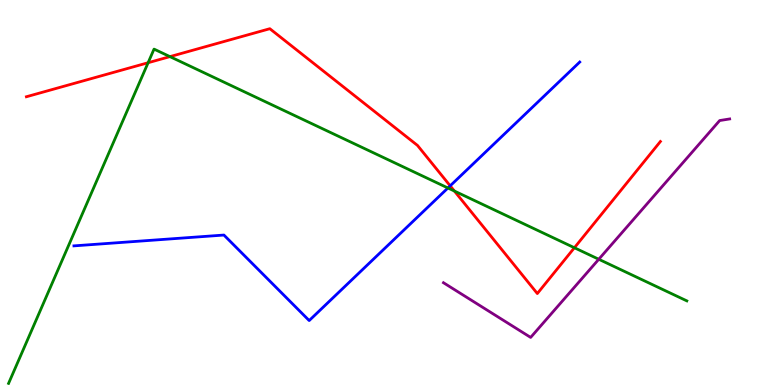[{'lines': ['blue', 'red'], 'intersections': [{'x': 5.81, 'y': 5.17}]}, {'lines': ['green', 'red'], 'intersections': [{'x': 1.91, 'y': 8.37}, {'x': 2.19, 'y': 8.53}, {'x': 5.86, 'y': 5.04}, {'x': 7.41, 'y': 3.57}]}, {'lines': ['purple', 'red'], 'intersections': []}, {'lines': ['blue', 'green'], 'intersections': [{'x': 5.78, 'y': 5.12}]}, {'lines': ['blue', 'purple'], 'intersections': []}, {'lines': ['green', 'purple'], 'intersections': [{'x': 7.73, 'y': 3.27}]}]